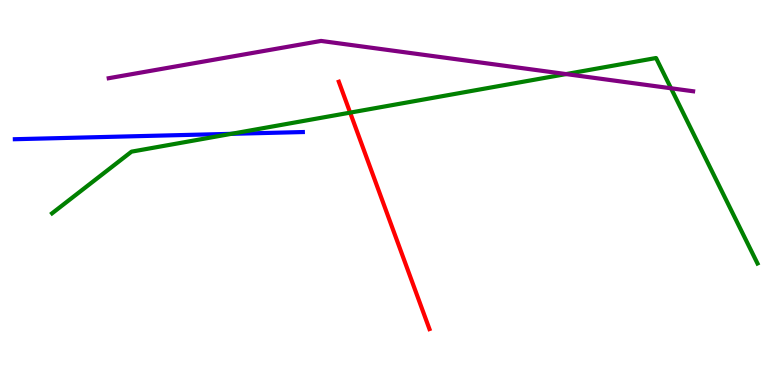[{'lines': ['blue', 'red'], 'intersections': []}, {'lines': ['green', 'red'], 'intersections': [{'x': 4.52, 'y': 7.07}]}, {'lines': ['purple', 'red'], 'intersections': []}, {'lines': ['blue', 'green'], 'intersections': [{'x': 2.99, 'y': 6.52}]}, {'lines': ['blue', 'purple'], 'intersections': []}, {'lines': ['green', 'purple'], 'intersections': [{'x': 7.3, 'y': 8.08}, {'x': 8.66, 'y': 7.71}]}]